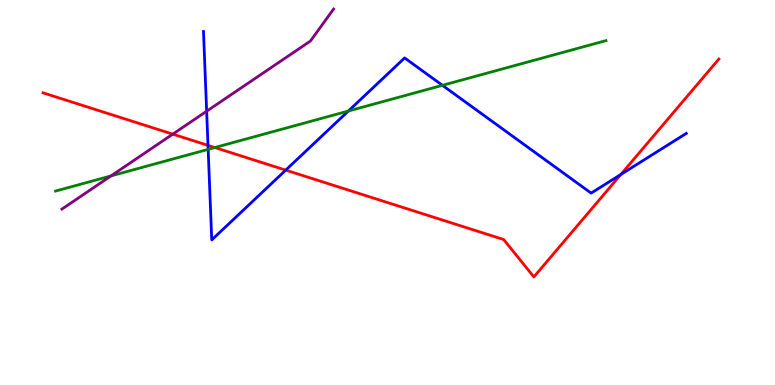[{'lines': ['blue', 'red'], 'intersections': [{'x': 2.68, 'y': 6.22}, {'x': 3.69, 'y': 5.58}, {'x': 8.01, 'y': 5.47}]}, {'lines': ['green', 'red'], 'intersections': [{'x': 2.77, 'y': 6.17}]}, {'lines': ['purple', 'red'], 'intersections': [{'x': 2.23, 'y': 6.52}]}, {'lines': ['blue', 'green'], 'intersections': [{'x': 2.69, 'y': 6.12}, {'x': 4.49, 'y': 7.12}, {'x': 5.71, 'y': 7.78}]}, {'lines': ['blue', 'purple'], 'intersections': [{'x': 2.67, 'y': 7.11}]}, {'lines': ['green', 'purple'], 'intersections': [{'x': 1.43, 'y': 5.43}]}]